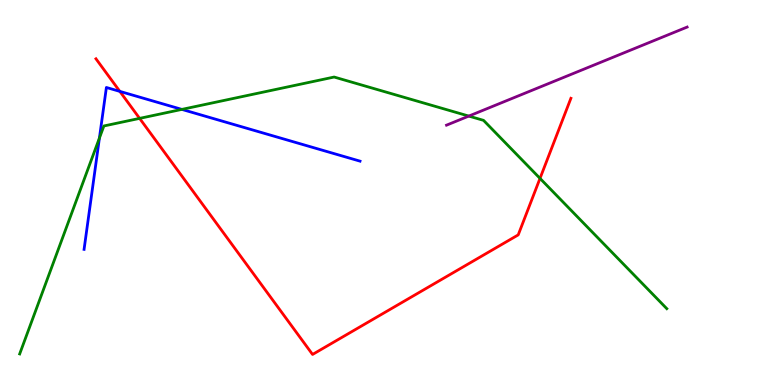[{'lines': ['blue', 'red'], 'intersections': [{'x': 1.55, 'y': 7.63}]}, {'lines': ['green', 'red'], 'intersections': [{'x': 1.8, 'y': 6.93}, {'x': 6.97, 'y': 5.37}]}, {'lines': ['purple', 'red'], 'intersections': []}, {'lines': ['blue', 'green'], 'intersections': [{'x': 1.28, 'y': 6.41}, {'x': 2.35, 'y': 7.16}]}, {'lines': ['blue', 'purple'], 'intersections': []}, {'lines': ['green', 'purple'], 'intersections': [{'x': 6.05, 'y': 6.98}]}]